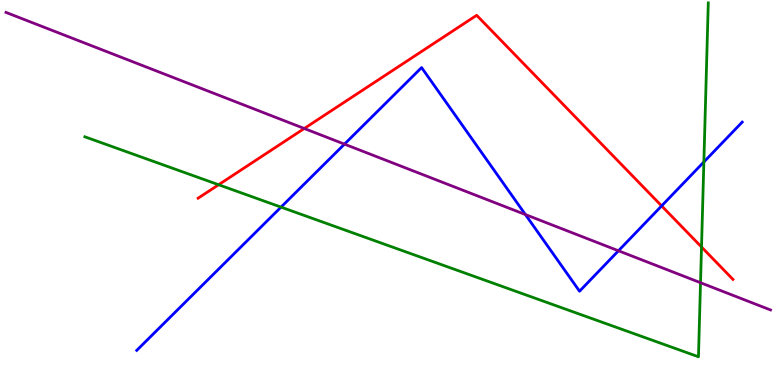[{'lines': ['blue', 'red'], 'intersections': [{'x': 8.54, 'y': 4.65}]}, {'lines': ['green', 'red'], 'intersections': [{'x': 2.82, 'y': 5.2}, {'x': 9.05, 'y': 3.58}]}, {'lines': ['purple', 'red'], 'intersections': [{'x': 3.93, 'y': 6.66}]}, {'lines': ['blue', 'green'], 'intersections': [{'x': 3.63, 'y': 4.62}, {'x': 9.08, 'y': 5.79}]}, {'lines': ['blue', 'purple'], 'intersections': [{'x': 4.44, 'y': 6.26}, {'x': 6.78, 'y': 4.43}, {'x': 7.98, 'y': 3.49}]}, {'lines': ['green', 'purple'], 'intersections': [{'x': 9.04, 'y': 2.66}]}]